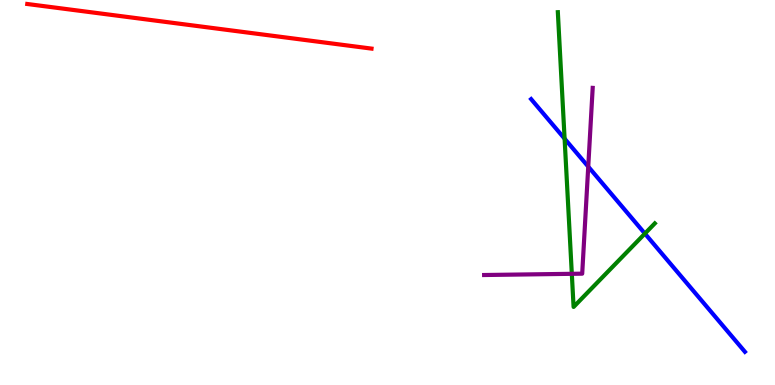[{'lines': ['blue', 'red'], 'intersections': []}, {'lines': ['green', 'red'], 'intersections': []}, {'lines': ['purple', 'red'], 'intersections': []}, {'lines': ['blue', 'green'], 'intersections': [{'x': 7.29, 'y': 6.4}, {'x': 8.32, 'y': 3.93}]}, {'lines': ['blue', 'purple'], 'intersections': [{'x': 7.59, 'y': 5.67}]}, {'lines': ['green', 'purple'], 'intersections': [{'x': 7.38, 'y': 2.89}]}]